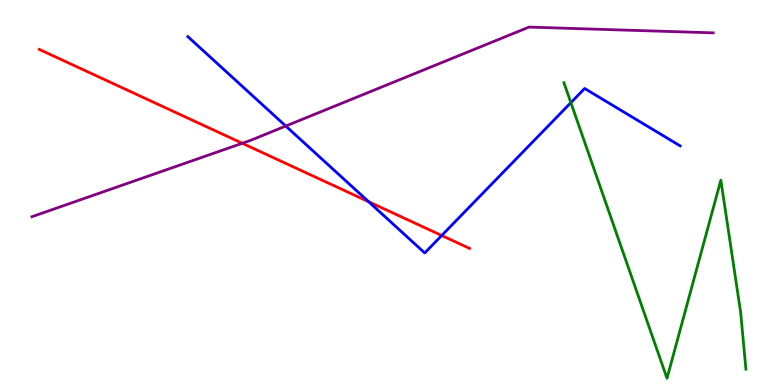[{'lines': ['blue', 'red'], 'intersections': [{'x': 4.76, 'y': 4.76}, {'x': 5.7, 'y': 3.88}]}, {'lines': ['green', 'red'], 'intersections': []}, {'lines': ['purple', 'red'], 'intersections': [{'x': 3.13, 'y': 6.28}]}, {'lines': ['blue', 'green'], 'intersections': [{'x': 7.37, 'y': 7.33}]}, {'lines': ['blue', 'purple'], 'intersections': [{'x': 3.69, 'y': 6.73}]}, {'lines': ['green', 'purple'], 'intersections': []}]